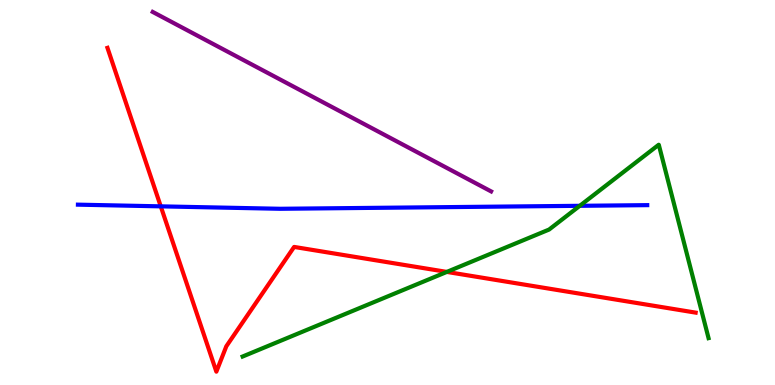[{'lines': ['blue', 'red'], 'intersections': [{'x': 2.07, 'y': 4.64}]}, {'lines': ['green', 'red'], 'intersections': [{'x': 5.77, 'y': 2.94}]}, {'lines': ['purple', 'red'], 'intersections': []}, {'lines': ['blue', 'green'], 'intersections': [{'x': 7.48, 'y': 4.65}]}, {'lines': ['blue', 'purple'], 'intersections': []}, {'lines': ['green', 'purple'], 'intersections': []}]